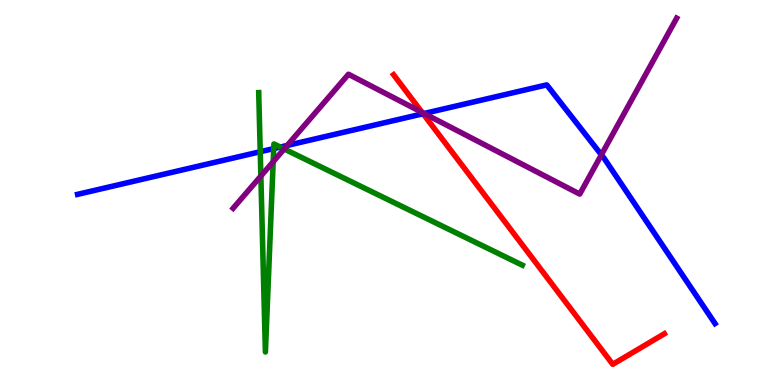[{'lines': ['blue', 'red'], 'intersections': [{'x': 5.46, 'y': 7.05}]}, {'lines': ['green', 'red'], 'intersections': []}, {'lines': ['purple', 'red'], 'intersections': [{'x': 5.45, 'y': 7.08}]}, {'lines': ['blue', 'green'], 'intersections': [{'x': 3.36, 'y': 6.06}, {'x': 3.53, 'y': 6.14}, {'x': 3.62, 'y': 6.18}]}, {'lines': ['blue', 'purple'], 'intersections': [{'x': 3.71, 'y': 6.22}, {'x': 5.47, 'y': 7.05}, {'x': 7.76, 'y': 5.98}]}, {'lines': ['green', 'purple'], 'intersections': [{'x': 3.37, 'y': 5.43}, {'x': 3.52, 'y': 5.8}, {'x': 3.67, 'y': 6.13}]}]